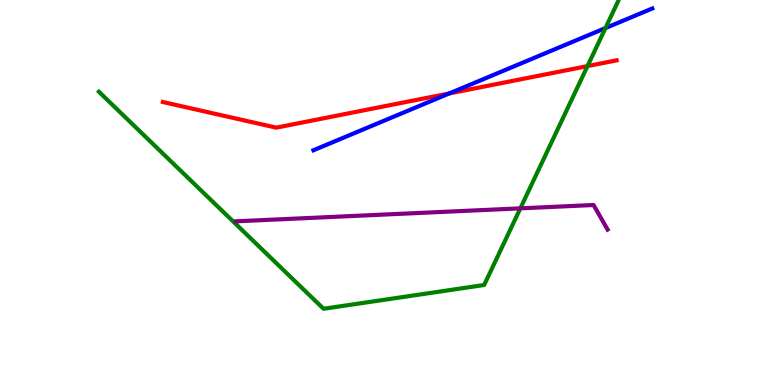[{'lines': ['blue', 'red'], 'intersections': [{'x': 5.8, 'y': 7.57}]}, {'lines': ['green', 'red'], 'intersections': [{'x': 7.58, 'y': 8.28}]}, {'lines': ['purple', 'red'], 'intersections': []}, {'lines': ['blue', 'green'], 'intersections': [{'x': 7.81, 'y': 9.27}]}, {'lines': ['blue', 'purple'], 'intersections': []}, {'lines': ['green', 'purple'], 'intersections': [{'x': 6.71, 'y': 4.59}]}]